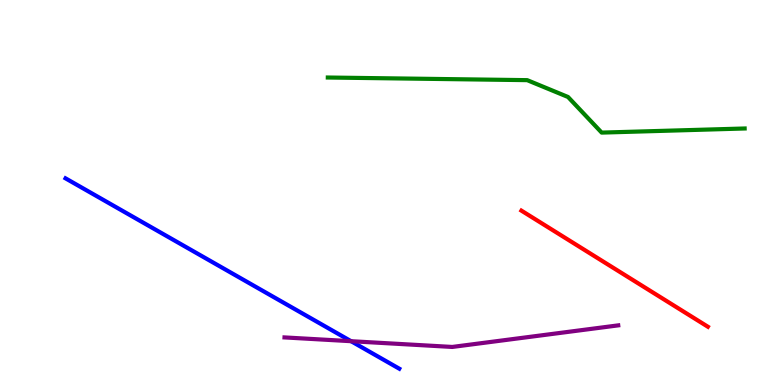[{'lines': ['blue', 'red'], 'intersections': []}, {'lines': ['green', 'red'], 'intersections': []}, {'lines': ['purple', 'red'], 'intersections': []}, {'lines': ['blue', 'green'], 'intersections': []}, {'lines': ['blue', 'purple'], 'intersections': [{'x': 4.53, 'y': 1.14}]}, {'lines': ['green', 'purple'], 'intersections': []}]